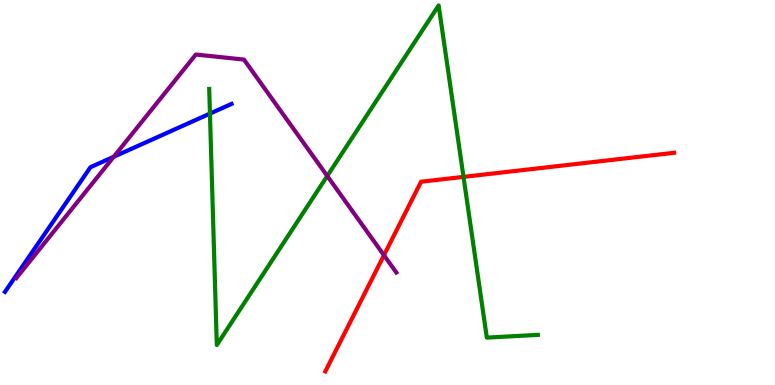[{'lines': ['blue', 'red'], 'intersections': []}, {'lines': ['green', 'red'], 'intersections': [{'x': 5.98, 'y': 5.41}]}, {'lines': ['purple', 'red'], 'intersections': [{'x': 4.95, 'y': 3.37}]}, {'lines': ['blue', 'green'], 'intersections': [{'x': 2.71, 'y': 7.05}]}, {'lines': ['blue', 'purple'], 'intersections': [{'x': 1.47, 'y': 5.93}]}, {'lines': ['green', 'purple'], 'intersections': [{'x': 4.22, 'y': 5.43}]}]